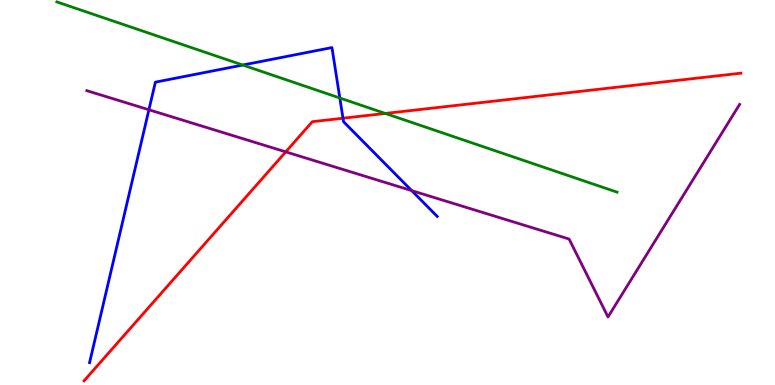[{'lines': ['blue', 'red'], 'intersections': [{'x': 4.43, 'y': 6.93}]}, {'lines': ['green', 'red'], 'intersections': [{'x': 4.97, 'y': 7.05}]}, {'lines': ['purple', 'red'], 'intersections': [{'x': 3.69, 'y': 6.06}]}, {'lines': ['blue', 'green'], 'intersections': [{'x': 3.13, 'y': 8.31}, {'x': 4.38, 'y': 7.45}]}, {'lines': ['blue', 'purple'], 'intersections': [{'x': 1.92, 'y': 7.15}, {'x': 5.31, 'y': 5.05}]}, {'lines': ['green', 'purple'], 'intersections': []}]